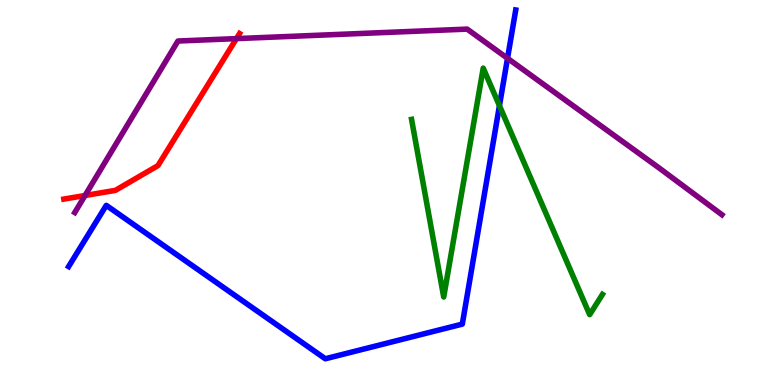[{'lines': ['blue', 'red'], 'intersections': []}, {'lines': ['green', 'red'], 'intersections': []}, {'lines': ['purple', 'red'], 'intersections': [{'x': 1.1, 'y': 4.92}, {'x': 3.05, 'y': 9.0}]}, {'lines': ['blue', 'green'], 'intersections': [{'x': 6.44, 'y': 7.25}]}, {'lines': ['blue', 'purple'], 'intersections': [{'x': 6.55, 'y': 8.49}]}, {'lines': ['green', 'purple'], 'intersections': []}]